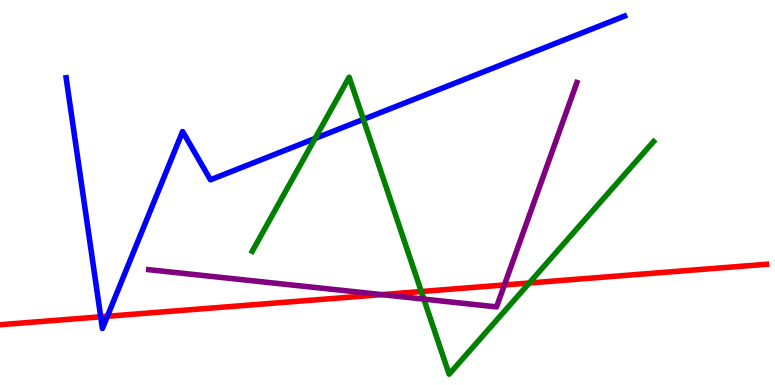[{'lines': ['blue', 'red'], 'intersections': [{'x': 1.3, 'y': 1.77}, {'x': 1.39, 'y': 1.79}]}, {'lines': ['green', 'red'], 'intersections': [{'x': 5.44, 'y': 2.43}, {'x': 6.83, 'y': 2.65}]}, {'lines': ['purple', 'red'], 'intersections': [{'x': 4.93, 'y': 2.35}, {'x': 6.51, 'y': 2.6}]}, {'lines': ['blue', 'green'], 'intersections': [{'x': 4.07, 'y': 6.4}, {'x': 4.69, 'y': 6.9}]}, {'lines': ['blue', 'purple'], 'intersections': []}, {'lines': ['green', 'purple'], 'intersections': [{'x': 5.47, 'y': 2.23}]}]